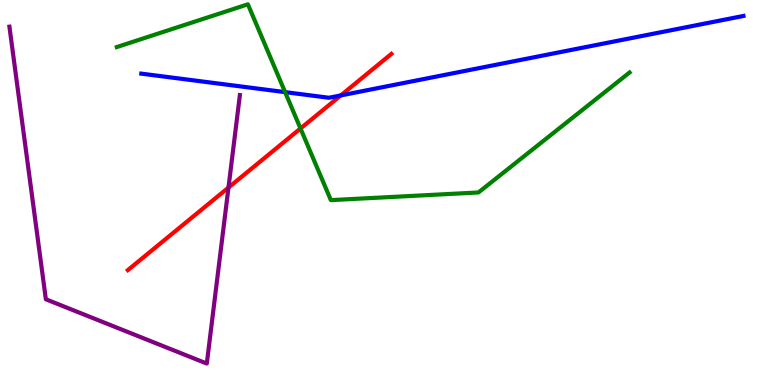[{'lines': ['blue', 'red'], 'intersections': [{'x': 4.4, 'y': 7.52}]}, {'lines': ['green', 'red'], 'intersections': [{'x': 3.88, 'y': 6.66}]}, {'lines': ['purple', 'red'], 'intersections': [{'x': 2.95, 'y': 5.13}]}, {'lines': ['blue', 'green'], 'intersections': [{'x': 3.68, 'y': 7.61}]}, {'lines': ['blue', 'purple'], 'intersections': []}, {'lines': ['green', 'purple'], 'intersections': []}]